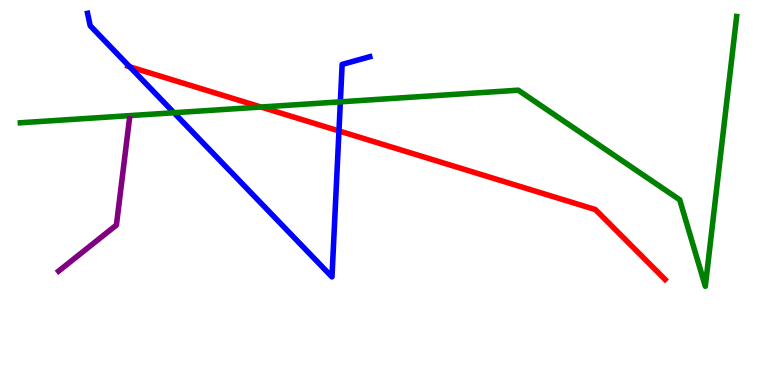[{'lines': ['blue', 'red'], 'intersections': [{'x': 1.67, 'y': 8.27}, {'x': 4.37, 'y': 6.6}]}, {'lines': ['green', 'red'], 'intersections': [{'x': 3.37, 'y': 7.22}]}, {'lines': ['purple', 'red'], 'intersections': []}, {'lines': ['blue', 'green'], 'intersections': [{'x': 2.24, 'y': 7.07}, {'x': 4.39, 'y': 7.35}]}, {'lines': ['blue', 'purple'], 'intersections': []}, {'lines': ['green', 'purple'], 'intersections': []}]